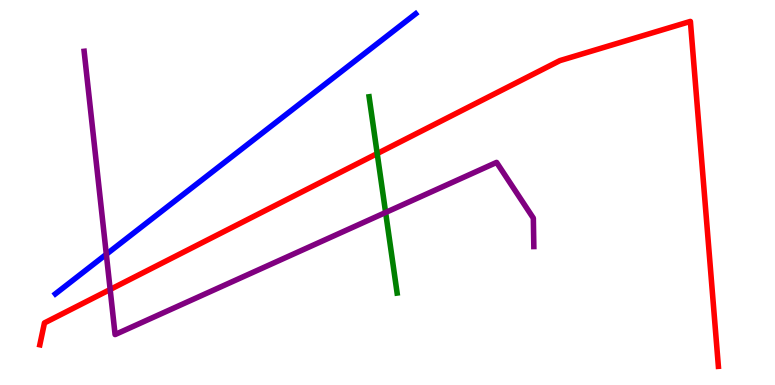[{'lines': ['blue', 'red'], 'intersections': []}, {'lines': ['green', 'red'], 'intersections': [{'x': 4.87, 'y': 6.01}]}, {'lines': ['purple', 'red'], 'intersections': [{'x': 1.42, 'y': 2.48}]}, {'lines': ['blue', 'green'], 'intersections': []}, {'lines': ['blue', 'purple'], 'intersections': [{'x': 1.37, 'y': 3.4}]}, {'lines': ['green', 'purple'], 'intersections': [{'x': 4.98, 'y': 4.48}]}]